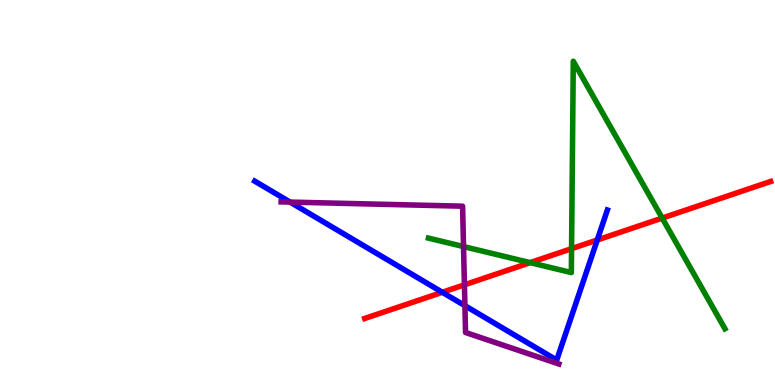[{'lines': ['blue', 'red'], 'intersections': [{'x': 5.71, 'y': 2.41}, {'x': 7.71, 'y': 3.77}]}, {'lines': ['green', 'red'], 'intersections': [{'x': 6.84, 'y': 3.18}, {'x': 7.38, 'y': 3.54}, {'x': 8.54, 'y': 4.34}]}, {'lines': ['purple', 'red'], 'intersections': [{'x': 5.99, 'y': 2.6}]}, {'lines': ['blue', 'green'], 'intersections': []}, {'lines': ['blue', 'purple'], 'intersections': [{'x': 3.74, 'y': 4.75}, {'x': 6.0, 'y': 2.06}]}, {'lines': ['green', 'purple'], 'intersections': [{'x': 5.98, 'y': 3.6}]}]